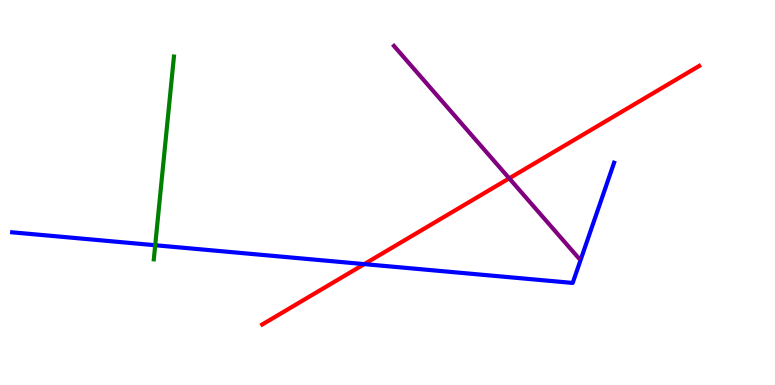[{'lines': ['blue', 'red'], 'intersections': [{'x': 4.7, 'y': 3.14}]}, {'lines': ['green', 'red'], 'intersections': []}, {'lines': ['purple', 'red'], 'intersections': [{'x': 6.57, 'y': 5.37}]}, {'lines': ['blue', 'green'], 'intersections': [{'x': 2.0, 'y': 3.63}]}, {'lines': ['blue', 'purple'], 'intersections': []}, {'lines': ['green', 'purple'], 'intersections': []}]